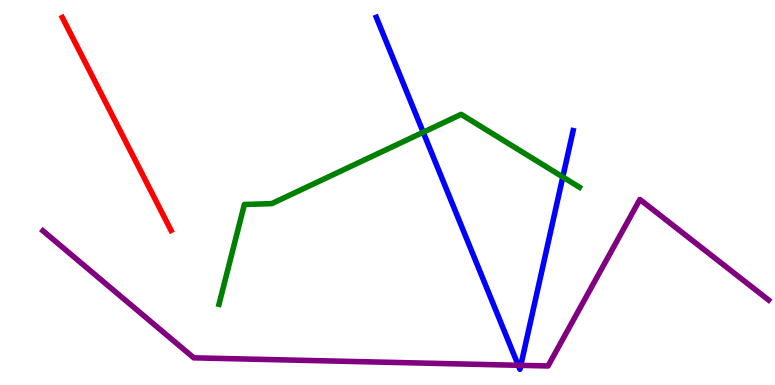[{'lines': ['blue', 'red'], 'intersections': []}, {'lines': ['green', 'red'], 'intersections': []}, {'lines': ['purple', 'red'], 'intersections': []}, {'lines': ['blue', 'green'], 'intersections': [{'x': 5.46, 'y': 6.56}, {'x': 7.26, 'y': 5.4}]}, {'lines': ['blue', 'purple'], 'intersections': [{'x': 6.69, 'y': 0.512}, {'x': 6.72, 'y': 0.511}]}, {'lines': ['green', 'purple'], 'intersections': []}]